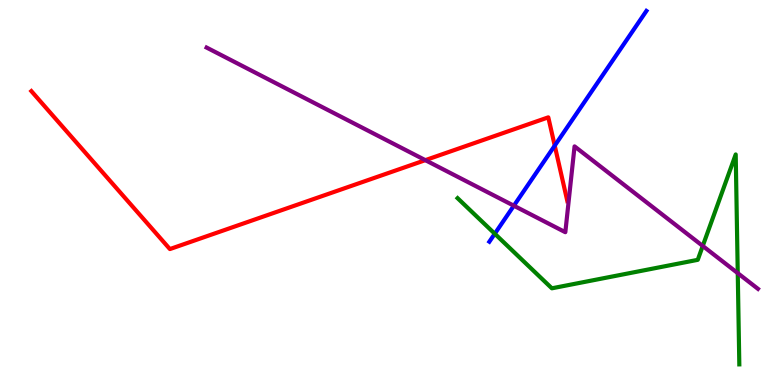[{'lines': ['blue', 'red'], 'intersections': [{'x': 7.16, 'y': 6.22}]}, {'lines': ['green', 'red'], 'intersections': []}, {'lines': ['purple', 'red'], 'intersections': [{'x': 5.49, 'y': 5.84}]}, {'lines': ['blue', 'green'], 'intersections': [{'x': 6.38, 'y': 3.93}]}, {'lines': ['blue', 'purple'], 'intersections': [{'x': 6.63, 'y': 4.66}]}, {'lines': ['green', 'purple'], 'intersections': [{'x': 9.07, 'y': 3.61}, {'x': 9.52, 'y': 2.91}]}]